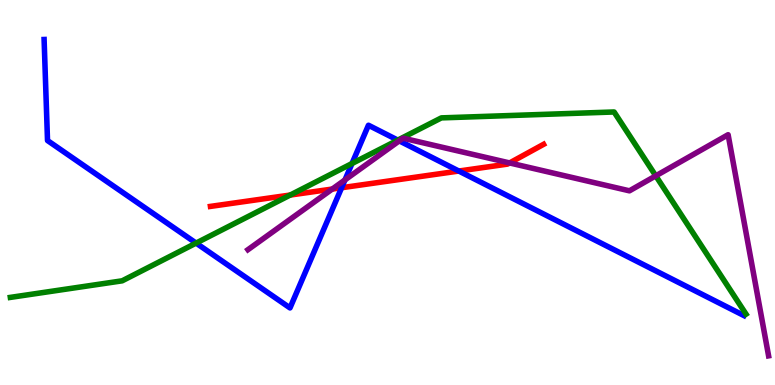[{'lines': ['blue', 'red'], 'intersections': [{'x': 4.41, 'y': 5.12}, {'x': 5.92, 'y': 5.56}]}, {'lines': ['green', 'red'], 'intersections': [{'x': 3.74, 'y': 4.93}]}, {'lines': ['purple', 'red'], 'intersections': [{'x': 4.29, 'y': 5.09}, {'x': 6.58, 'y': 5.77}]}, {'lines': ['blue', 'green'], 'intersections': [{'x': 2.53, 'y': 3.69}, {'x': 4.54, 'y': 5.75}, {'x': 5.13, 'y': 6.36}]}, {'lines': ['blue', 'purple'], 'intersections': [{'x': 4.45, 'y': 5.33}, {'x': 5.15, 'y': 6.34}]}, {'lines': ['green', 'purple'], 'intersections': [{'x': 8.46, 'y': 5.43}]}]